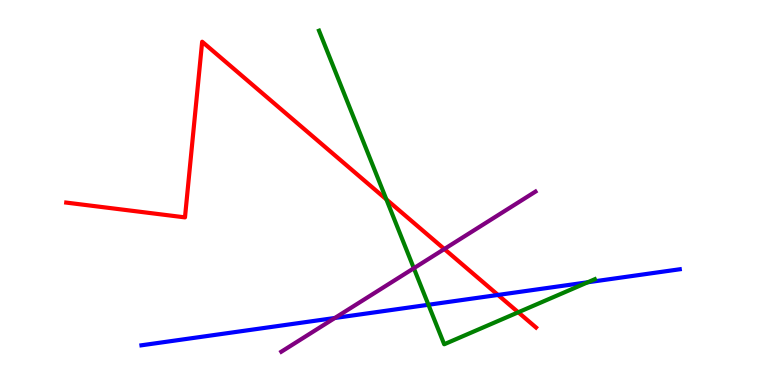[{'lines': ['blue', 'red'], 'intersections': [{'x': 6.43, 'y': 2.34}]}, {'lines': ['green', 'red'], 'intersections': [{'x': 4.99, 'y': 4.82}, {'x': 6.69, 'y': 1.89}]}, {'lines': ['purple', 'red'], 'intersections': [{'x': 5.73, 'y': 3.53}]}, {'lines': ['blue', 'green'], 'intersections': [{'x': 5.53, 'y': 2.08}, {'x': 7.58, 'y': 2.67}]}, {'lines': ['blue', 'purple'], 'intersections': [{'x': 4.32, 'y': 1.74}]}, {'lines': ['green', 'purple'], 'intersections': [{'x': 5.34, 'y': 3.03}]}]